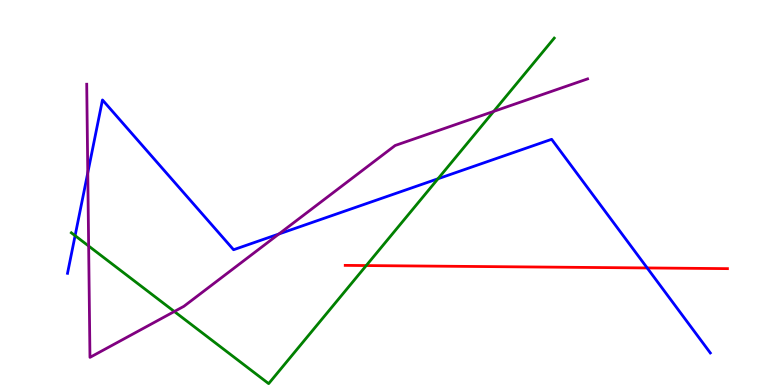[{'lines': ['blue', 'red'], 'intersections': [{'x': 8.35, 'y': 3.04}]}, {'lines': ['green', 'red'], 'intersections': [{'x': 4.73, 'y': 3.1}]}, {'lines': ['purple', 'red'], 'intersections': []}, {'lines': ['blue', 'green'], 'intersections': [{'x': 0.969, 'y': 3.88}, {'x': 5.65, 'y': 5.36}]}, {'lines': ['blue', 'purple'], 'intersections': [{'x': 1.13, 'y': 5.51}, {'x': 3.6, 'y': 3.92}]}, {'lines': ['green', 'purple'], 'intersections': [{'x': 1.14, 'y': 3.61}, {'x': 2.25, 'y': 1.91}, {'x': 6.37, 'y': 7.11}]}]